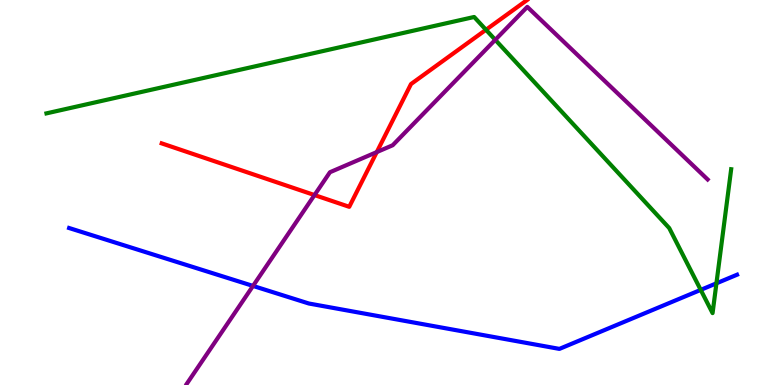[{'lines': ['blue', 'red'], 'intersections': []}, {'lines': ['green', 'red'], 'intersections': [{'x': 6.27, 'y': 9.23}]}, {'lines': ['purple', 'red'], 'intersections': [{'x': 4.06, 'y': 4.93}, {'x': 4.86, 'y': 6.05}]}, {'lines': ['blue', 'green'], 'intersections': [{'x': 9.04, 'y': 2.47}, {'x': 9.24, 'y': 2.64}]}, {'lines': ['blue', 'purple'], 'intersections': [{'x': 3.26, 'y': 2.57}]}, {'lines': ['green', 'purple'], 'intersections': [{'x': 6.39, 'y': 8.97}]}]